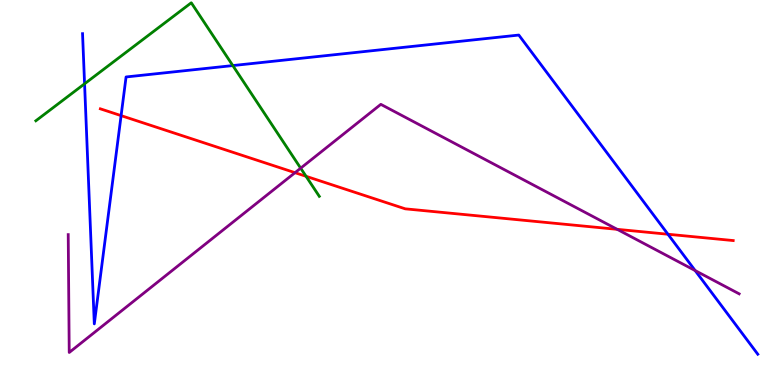[{'lines': ['blue', 'red'], 'intersections': [{'x': 1.56, 'y': 7.0}, {'x': 8.62, 'y': 3.92}]}, {'lines': ['green', 'red'], 'intersections': [{'x': 3.95, 'y': 5.42}]}, {'lines': ['purple', 'red'], 'intersections': [{'x': 3.81, 'y': 5.51}, {'x': 7.96, 'y': 4.04}]}, {'lines': ['blue', 'green'], 'intersections': [{'x': 1.09, 'y': 7.82}, {'x': 3.0, 'y': 8.3}]}, {'lines': ['blue', 'purple'], 'intersections': [{'x': 8.97, 'y': 2.97}]}, {'lines': ['green', 'purple'], 'intersections': [{'x': 3.88, 'y': 5.63}]}]